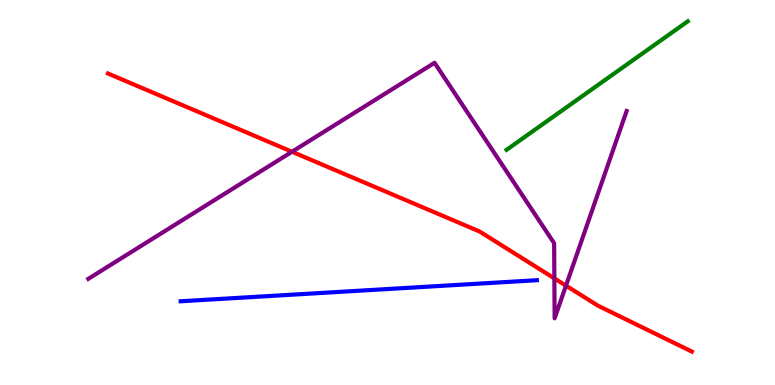[{'lines': ['blue', 'red'], 'intersections': []}, {'lines': ['green', 'red'], 'intersections': []}, {'lines': ['purple', 'red'], 'intersections': [{'x': 3.77, 'y': 6.06}, {'x': 7.15, 'y': 2.77}, {'x': 7.3, 'y': 2.58}]}, {'lines': ['blue', 'green'], 'intersections': []}, {'lines': ['blue', 'purple'], 'intersections': []}, {'lines': ['green', 'purple'], 'intersections': []}]